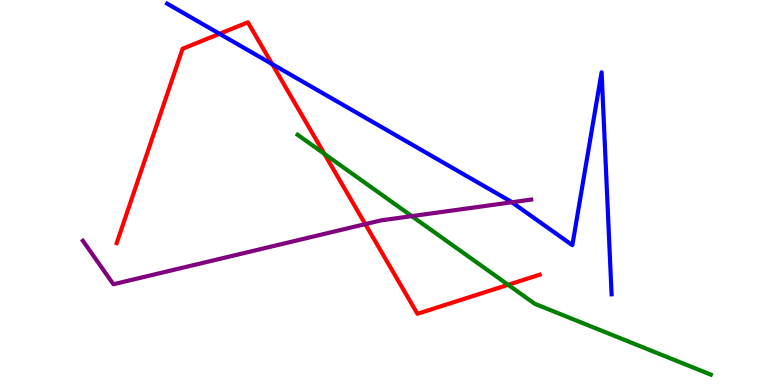[{'lines': ['blue', 'red'], 'intersections': [{'x': 2.83, 'y': 9.12}, {'x': 3.51, 'y': 8.34}]}, {'lines': ['green', 'red'], 'intersections': [{'x': 4.19, 'y': 6.0}, {'x': 6.56, 'y': 2.6}]}, {'lines': ['purple', 'red'], 'intersections': [{'x': 4.71, 'y': 4.18}]}, {'lines': ['blue', 'green'], 'intersections': []}, {'lines': ['blue', 'purple'], 'intersections': [{'x': 6.6, 'y': 4.75}]}, {'lines': ['green', 'purple'], 'intersections': [{'x': 5.31, 'y': 4.39}]}]